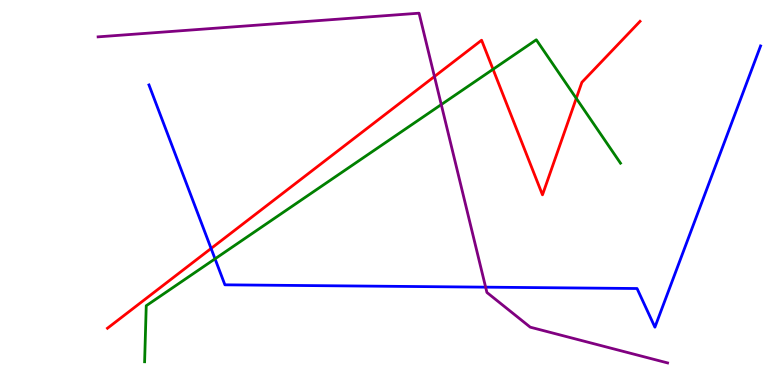[{'lines': ['blue', 'red'], 'intersections': [{'x': 2.72, 'y': 3.55}]}, {'lines': ['green', 'red'], 'intersections': [{'x': 6.36, 'y': 8.2}, {'x': 7.44, 'y': 7.45}]}, {'lines': ['purple', 'red'], 'intersections': [{'x': 5.61, 'y': 8.01}]}, {'lines': ['blue', 'green'], 'intersections': [{'x': 2.77, 'y': 3.28}]}, {'lines': ['blue', 'purple'], 'intersections': [{'x': 6.27, 'y': 2.54}]}, {'lines': ['green', 'purple'], 'intersections': [{'x': 5.69, 'y': 7.28}]}]